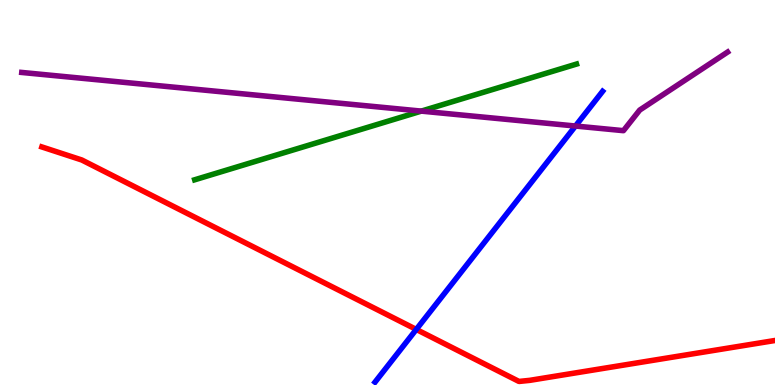[{'lines': ['blue', 'red'], 'intersections': [{'x': 5.37, 'y': 1.44}]}, {'lines': ['green', 'red'], 'intersections': []}, {'lines': ['purple', 'red'], 'intersections': []}, {'lines': ['blue', 'green'], 'intersections': []}, {'lines': ['blue', 'purple'], 'intersections': [{'x': 7.43, 'y': 6.73}]}, {'lines': ['green', 'purple'], 'intersections': [{'x': 5.44, 'y': 7.11}]}]